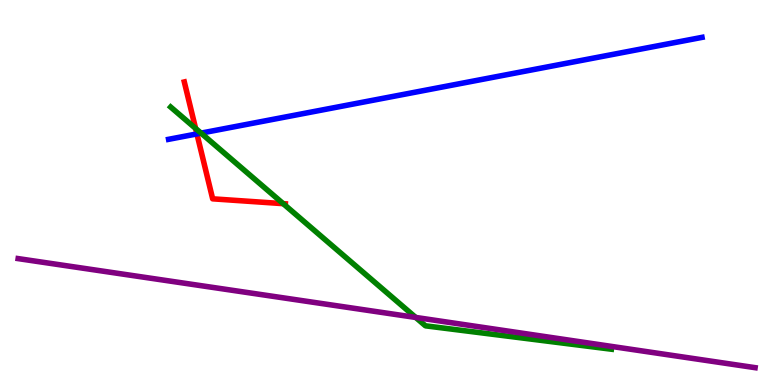[{'lines': ['blue', 'red'], 'intersections': [{'x': 2.54, 'y': 6.52}]}, {'lines': ['green', 'red'], 'intersections': [{'x': 2.52, 'y': 6.66}, {'x': 3.65, 'y': 4.71}]}, {'lines': ['purple', 'red'], 'intersections': []}, {'lines': ['blue', 'green'], 'intersections': [{'x': 2.59, 'y': 6.54}]}, {'lines': ['blue', 'purple'], 'intersections': []}, {'lines': ['green', 'purple'], 'intersections': [{'x': 5.36, 'y': 1.75}]}]